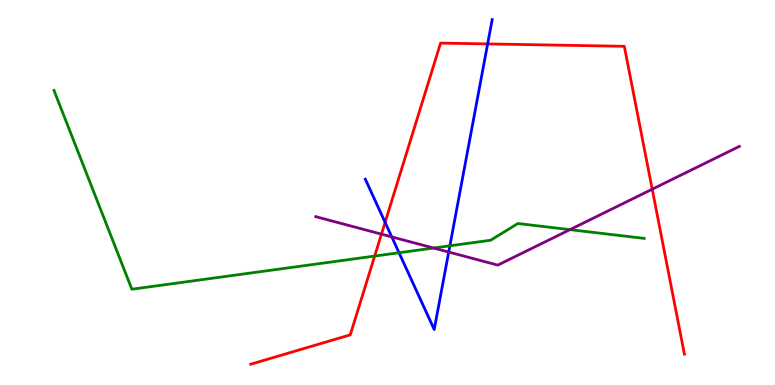[{'lines': ['blue', 'red'], 'intersections': [{'x': 4.97, 'y': 4.22}, {'x': 6.29, 'y': 8.86}]}, {'lines': ['green', 'red'], 'intersections': [{'x': 4.83, 'y': 3.35}]}, {'lines': ['purple', 'red'], 'intersections': [{'x': 4.92, 'y': 3.92}, {'x': 8.42, 'y': 5.09}]}, {'lines': ['blue', 'green'], 'intersections': [{'x': 5.15, 'y': 3.44}, {'x': 5.8, 'y': 3.62}]}, {'lines': ['blue', 'purple'], 'intersections': [{'x': 5.06, 'y': 3.85}, {'x': 5.79, 'y': 3.45}]}, {'lines': ['green', 'purple'], 'intersections': [{'x': 5.59, 'y': 3.56}, {'x': 7.35, 'y': 4.04}]}]